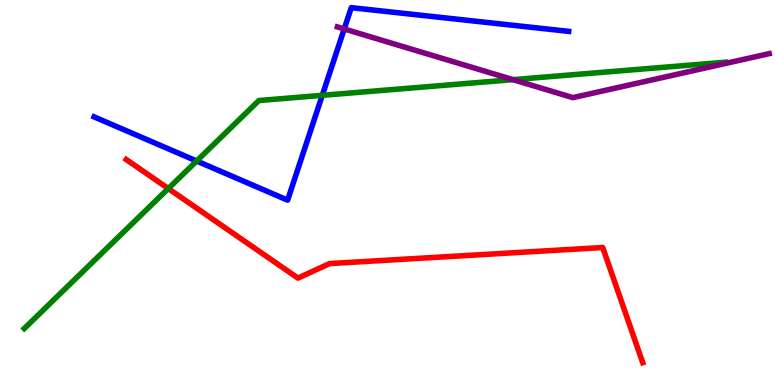[{'lines': ['blue', 'red'], 'intersections': []}, {'lines': ['green', 'red'], 'intersections': [{'x': 2.17, 'y': 5.1}]}, {'lines': ['purple', 'red'], 'intersections': []}, {'lines': ['blue', 'green'], 'intersections': [{'x': 2.54, 'y': 5.82}, {'x': 4.16, 'y': 7.52}]}, {'lines': ['blue', 'purple'], 'intersections': [{'x': 4.44, 'y': 9.25}]}, {'lines': ['green', 'purple'], 'intersections': [{'x': 6.62, 'y': 7.93}]}]